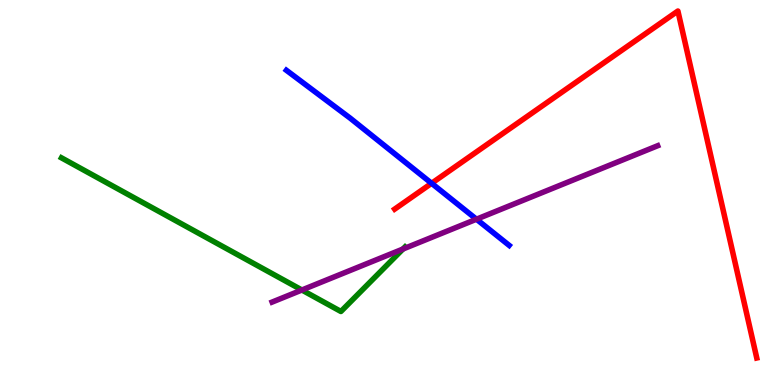[{'lines': ['blue', 'red'], 'intersections': [{'x': 5.57, 'y': 5.24}]}, {'lines': ['green', 'red'], 'intersections': []}, {'lines': ['purple', 'red'], 'intersections': []}, {'lines': ['blue', 'green'], 'intersections': []}, {'lines': ['blue', 'purple'], 'intersections': [{'x': 6.15, 'y': 4.31}]}, {'lines': ['green', 'purple'], 'intersections': [{'x': 3.9, 'y': 2.47}, {'x': 5.2, 'y': 3.53}]}]